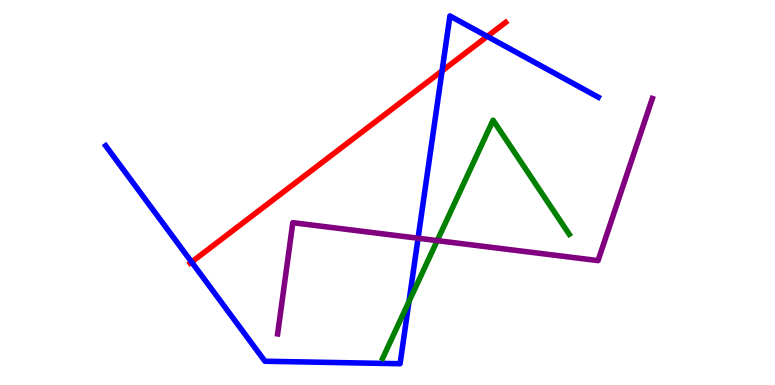[{'lines': ['blue', 'red'], 'intersections': [{'x': 2.47, 'y': 3.19}, {'x': 5.7, 'y': 8.16}, {'x': 6.29, 'y': 9.05}]}, {'lines': ['green', 'red'], 'intersections': []}, {'lines': ['purple', 'red'], 'intersections': []}, {'lines': ['blue', 'green'], 'intersections': [{'x': 5.28, 'y': 2.17}]}, {'lines': ['blue', 'purple'], 'intersections': [{'x': 5.39, 'y': 3.81}]}, {'lines': ['green', 'purple'], 'intersections': [{'x': 5.64, 'y': 3.75}]}]